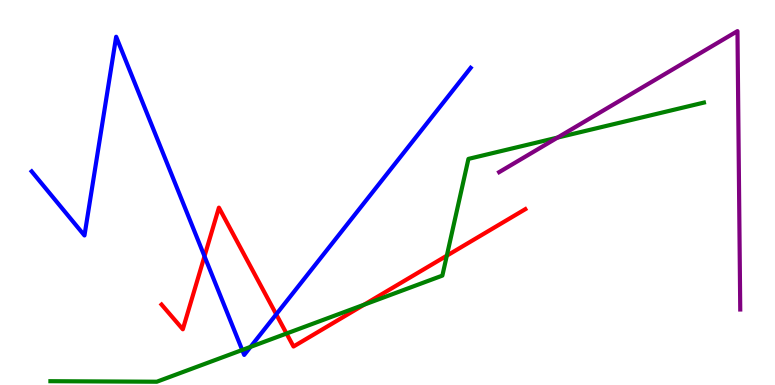[{'lines': ['blue', 'red'], 'intersections': [{'x': 2.64, 'y': 3.34}, {'x': 3.56, 'y': 1.84}]}, {'lines': ['green', 'red'], 'intersections': [{'x': 3.7, 'y': 1.34}, {'x': 4.7, 'y': 2.09}, {'x': 5.77, 'y': 3.36}]}, {'lines': ['purple', 'red'], 'intersections': []}, {'lines': ['blue', 'green'], 'intersections': [{'x': 3.13, 'y': 0.909}, {'x': 3.23, 'y': 0.99}]}, {'lines': ['blue', 'purple'], 'intersections': []}, {'lines': ['green', 'purple'], 'intersections': [{'x': 7.19, 'y': 6.43}]}]